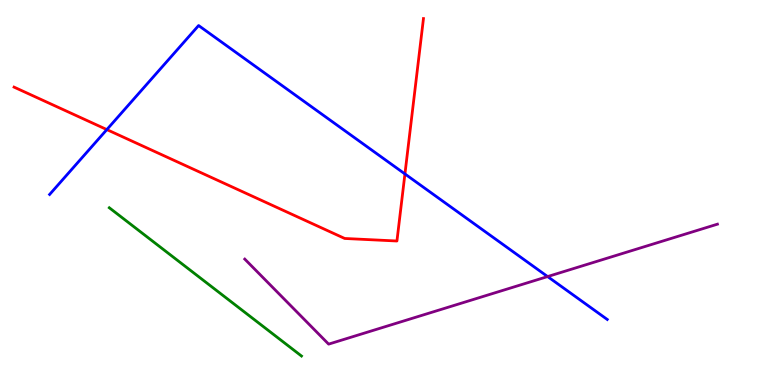[{'lines': ['blue', 'red'], 'intersections': [{'x': 1.38, 'y': 6.63}, {'x': 5.22, 'y': 5.48}]}, {'lines': ['green', 'red'], 'intersections': []}, {'lines': ['purple', 'red'], 'intersections': []}, {'lines': ['blue', 'green'], 'intersections': []}, {'lines': ['blue', 'purple'], 'intersections': [{'x': 7.07, 'y': 2.82}]}, {'lines': ['green', 'purple'], 'intersections': []}]